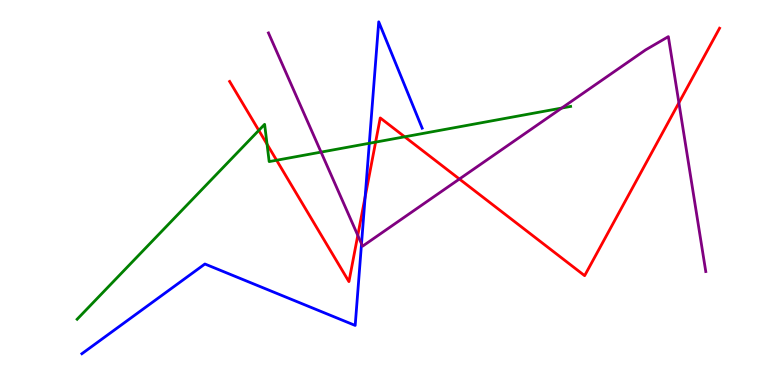[{'lines': ['blue', 'red'], 'intersections': [{'x': 4.71, 'y': 4.89}]}, {'lines': ['green', 'red'], 'intersections': [{'x': 3.34, 'y': 6.61}, {'x': 3.45, 'y': 6.25}, {'x': 3.57, 'y': 5.84}, {'x': 4.85, 'y': 6.31}, {'x': 5.22, 'y': 6.45}]}, {'lines': ['purple', 'red'], 'intersections': [{'x': 4.62, 'y': 3.89}, {'x': 5.93, 'y': 5.35}, {'x': 8.76, 'y': 7.33}]}, {'lines': ['blue', 'green'], 'intersections': [{'x': 4.77, 'y': 6.28}]}, {'lines': ['blue', 'purple'], 'intersections': [{'x': 4.66, 'y': 3.67}]}, {'lines': ['green', 'purple'], 'intersections': [{'x': 4.14, 'y': 6.05}, {'x': 7.25, 'y': 7.19}]}]